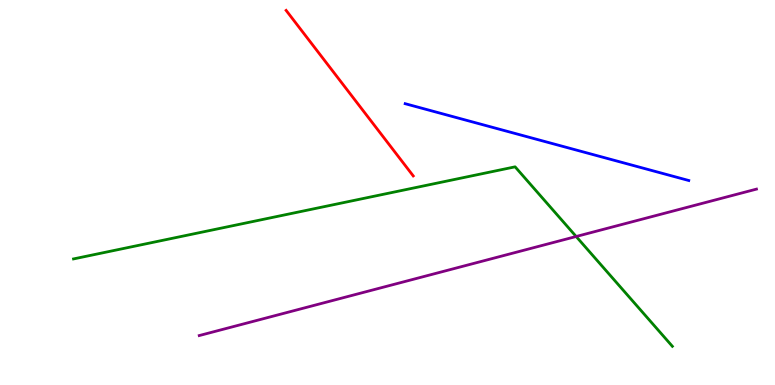[{'lines': ['blue', 'red'], 'intersections': []}, {'lines': ['green', 'red'], 'intersections': []}, {'lines': ['purple', 'red'], 'intersections': []}, {'lines': ['blue', 'green'], 'intersections': []}, {'lines': ['blue', 'purple'], 'intersections': []}, {'lines': ['green', 'purple'], 'intersections': [{'x': 7.43, 'y': 3.86}]}]